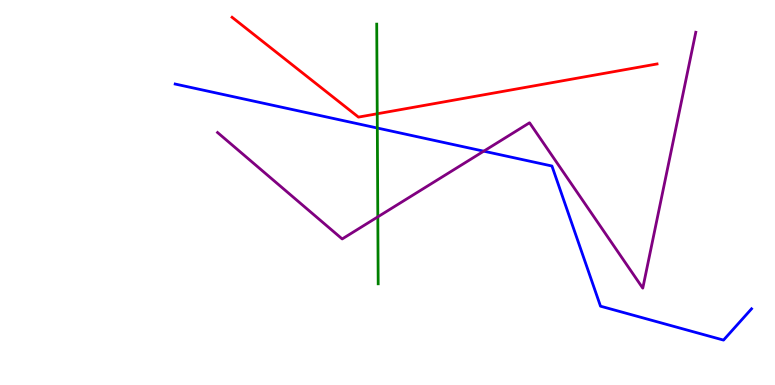[{'lines': ['blue', 'red'], 'intersections': []}, {'lines': ['green', 'red'], 'intersections': [{'x': 4.87, 'y': 7.04}]}, {'lines': ['purple', 'red'], 'intersections': []}, {'lines': ['blue', 'green'], 'intersections': [{'x': 4.87, 'y': 6.67}]}, {'lines': ['blue', 'purple'], 'intersections': [{'x': 6.24, 'y': 6.07}]}, {'lines': ['green', 'purple'], 'intersections': [{'x': 4.87, 'y': 4.37}]}]